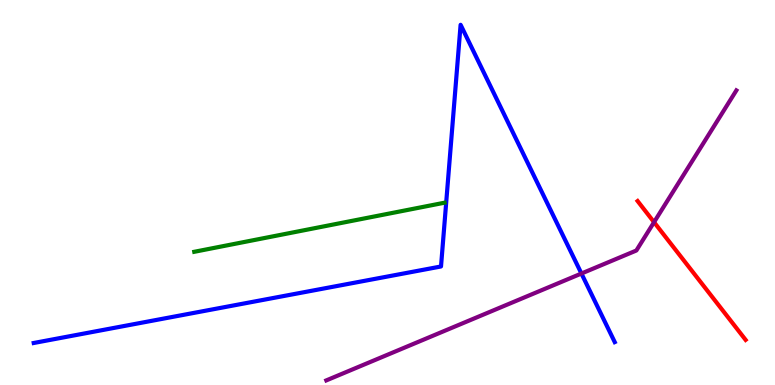[{'lines': ['blue', 'red'], 'intersections': []}, {'lines': ['green', 'red'], 'intersections': []}, {'lines': ['purple', 'red'], 'intersections': [{'x': 8.44, 'y': 4.23}]}, {'lines': ['blue', 'green'], 'intersections': []}, {'lines': ['blue', 'purple'], 'intersections': [{'x': 7.5, 'y': 2.9}]}, {'lines': ['green', 'purple'], 'intersections': []}]